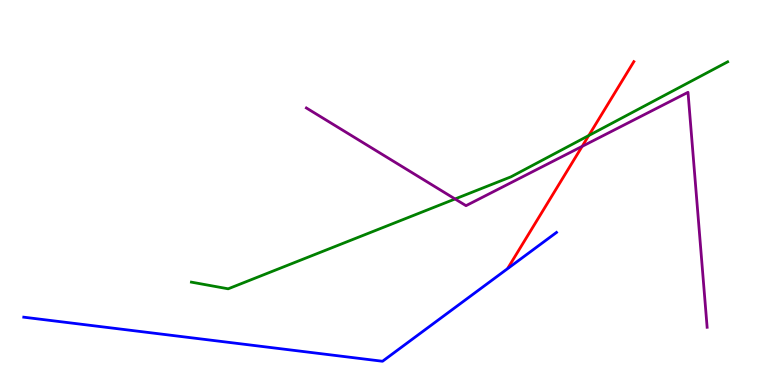[{'lines': ['blue', 'red'], 'intersections': []}, {'lines': ['green', 'red'], 'intersections': [{'x': 7.6, 'y': 6.48}]}, {'lines': ['purple', 'red'], 'intersections': [{'x': 7.51, 'y': 6.2}]}, {'lines': ['blue', 'green'], 'intersections': []}, {'lines': ['blue', 'purple'], 'intersections': []}, {'lines': ['green', 'purple'], 'intersections': [{'x': 5.87, 'y': 4.83}]}]